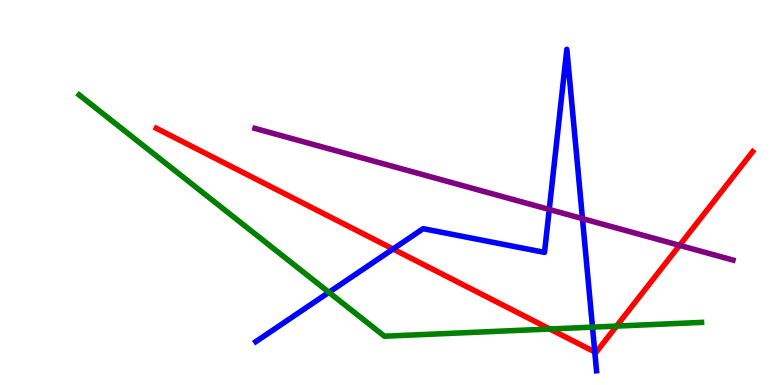[{'lines': ['blue', 'red'], 'intersections': [{'x': 5.07, 'y': 3.53}, {'x': 7.67, 'y': 0.858}]}, {'lines': ['green', 'red'], 'intersections': [{'x': 7.09, 'y': 1.45}, {'x': 7.96, 'y': 1.53}]}, {'lines': ['purple', 'red'], 'intersections': [{'x': 8.77, 'y': 3.63}]}, {'lines': ['blue', 'green'], 'intersections': [{'x': 4.24, 'y': 2.41}, {'x': 7.65, 'y': 1.5}]}, {'lines': ['blue', 'purple'], 'intersections': [{'x': 7.09, 'y': 4.56}, {'x': 7.52, 'y': 4.32}]}, {'lines': ['green', 'purple'], 'intersections': []}]